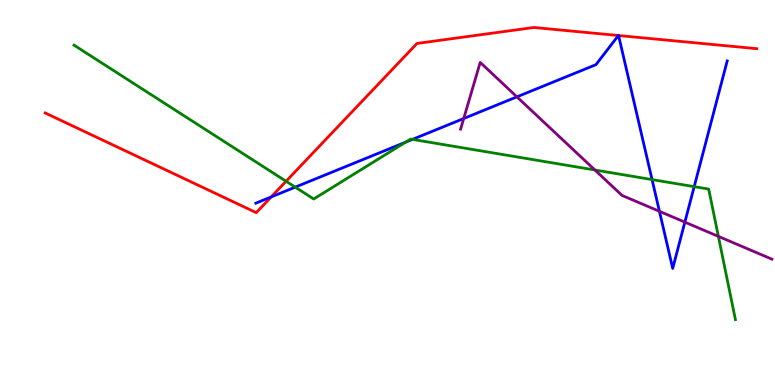[{'lines': ['blue', 'red'], 'intersections': [{'x': 3.5, 'y': 4.89}, {'x': 7.98, 'y': 9.08}, {'x': 7.98, 'y': 9.08}]}, {'lines': ['green', 'red'], 'intersections': [{'x': 3.69, 'y': 5.29}]}, {'lines': ['purple', 'red'], 'intersections': []}, {'lines': ['blue', 'green'], 'intersections': [{'x': 3.81, 'y': 5.14}, {'x': 5.23, 'y': 6.31}, {'x': 5.32, 'y': 6.38}, {'x': 8.41, 'y': 5.34}, {'x': 8.96, 'y': 5.15}]}, {'lines': ['blue', 'purple'], 'intersections': [{'x': 5.98, 'y': 6.92}, {'x': 6.67, 'y': 7.48}, {'x': 8.51, 'y': 4.51}, {'x': 8.84, 'y': 4.23}]}, {'lines': ['green', 'purple'], 'intersections': [{'x': 7.68, 'y': 5.58}, {'x': 9.27, 'y': 3.86}]}]